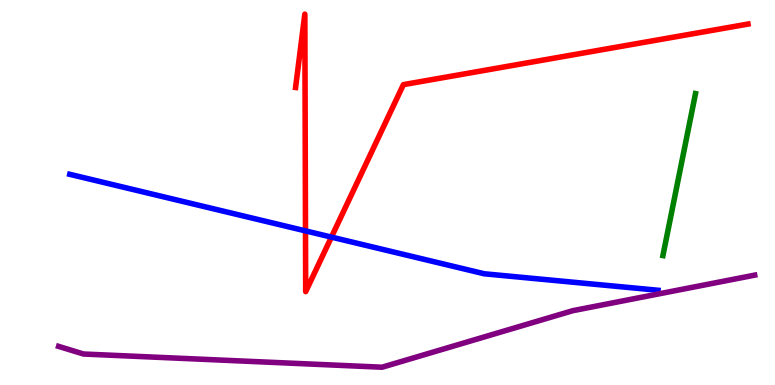[{'lines': ['blue', 'red'], 'intersections': [{'x': 3.94, 'y': 4.0}, {'x': 4.28, 'y': 3.84}]}, {'lines': ['green', 'red'], 'intersections': []}, {'lines': ['purple', 'red'], 'intersections': []}, {'lines': ['blue', 'green'], 'intersections': []}, {'lines': ['blue', 'purple'], 'intersections': []}, {'lines': ['green', 'purple'], 'intersections': []}]